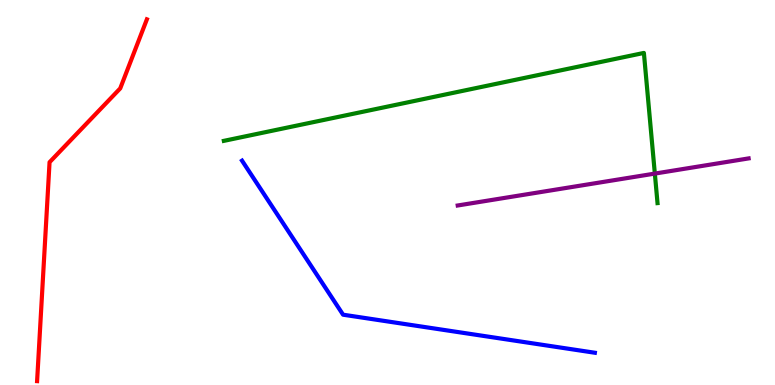[{'lines': ['blue', 'red'], 'intersections': []}, {'lines': ['green', 'red'], 'intersections': []}, {'lines': ['purple', 'red'], 'intersections': []}, {'lines': ['blue', 'green'], 'intersections': []}, {'lines': ['blue', 'purple'], 'intersections': []}, {'lines': ['green', 'purple'], 'intersections': [{'x': 8.45, 'y': 5.49}]}]